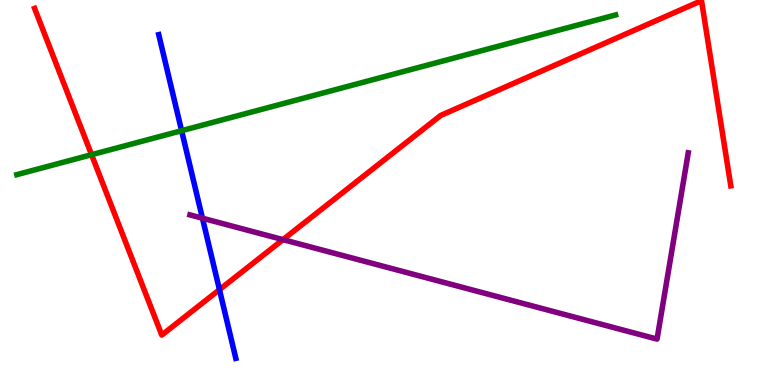[{'lines': ['blue', 'red'], 'intersections': [{'x': 2.83, 'y': 2.48}]}, {'lines': ['green', 'red'], 'intersections': [{'x': 1.18, 'y': 5.98}]}, {'lines': ['purple', 'red'], 'intersections': [{'x': 3.65, 'y': 3.78}]}, {'lines': ['blue', 'green'], 'intersections': [{'x': 2.34, 'y': 6.61}]}, {'lines': ['blue', 'purple'], 'intersections': [{'x': 2.61, 'y': 4.33}]}, {'lines': ['green', 'purple'], 'intersections': []}]